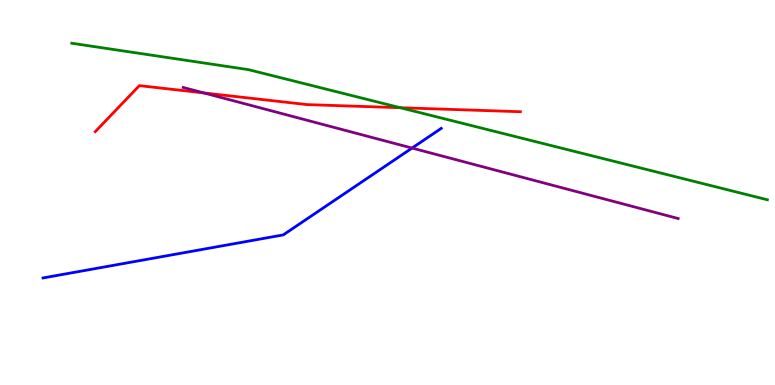[{'lines': ['blue', 'red'], 'intersections': []}, {'lines': ['green', 'red'], 'intersections': [{'x': 5.16, 'y': 7.2}]}, {'lines': ['purple', 'red'], 'intersections': [{'x': 2.63, 'y': 7.59}]}, {'lines': ['blue', 'green'], 'intersections': []}, {'lines': ['blue', 'purple'], 'intersections': [{'x': 5.32, 'y': 6.15}]}, {'lines': ['green', 'purple'], 'intersections': []}]